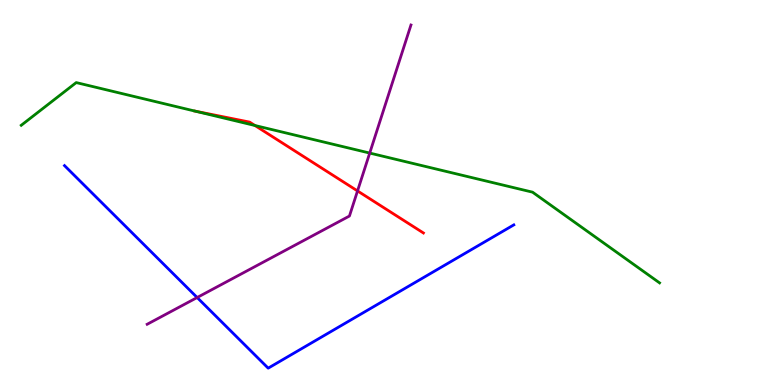[{'lines': ['blue', 'red'], 'intersections': []}, {'lines': ['green', 'red'], 'intersections': [{'x': 2.51, 'y': 7.12}, {'x': 3.29, 'y': 6.74}]}, {'lines': ['purple', 'red'], 'intersections': [{'x': 4.61, 'y': 5.04}]}, {'lines': ['blue', 'green'], 'intersections': []}, {'lines': ['blue', 'purple'], 'intersections': [{'x': 2.54, 'y': 2.27}]}, {'lines': ['green', 'purple'], 'intersections': [{'x': 4.77, 'y': 6.02}]}]